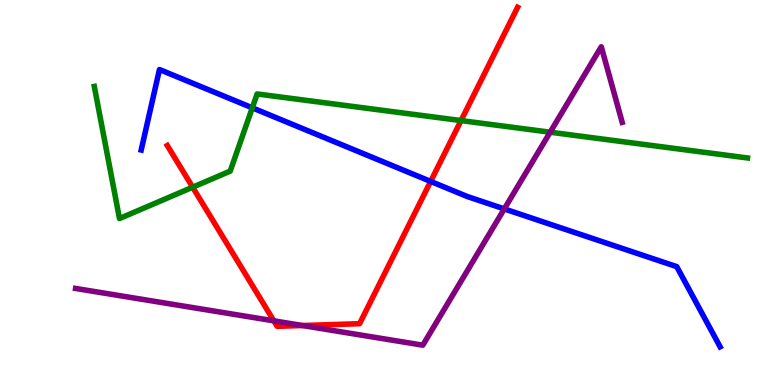[{'lines': ['blue', 'red'], 'intersections': [{'x': 5.56, 'y': 5.29}]}, {'lines': ['green', 'red'], 'intersections': [{'x': 2.49, 'y': 5.14}, {'x': 5.95, 'y': 6.87}]}, {'lines': ['purple', 'red'], 'intersections': [{'x': 3.53, 'y': 1.67}, {'x': 3.9, 'y': 1.54}]}, {'lines': ['blue', 'green'], 'intersections': [{'x': 3.26, 'y': 7.2}]}, {'lines': ['blue', 'purple'], 'intersections': [{'x': 6.51, 'y': 4.57}]}, {'lines': ['green', 'purple'], 'intersections': [{'x': 7.1, 'y': 6.57}]}]